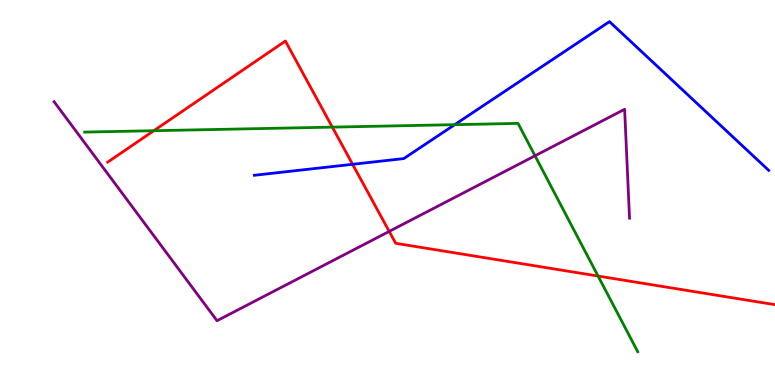[{'lines': ['blue', 'red'], 'intersections': [{'x': 4.55, 'y': 5.73}]}, {'lines': ['green', 'red'], 'intersections': [{'x': 1.98, 'y': 6.6}, {'x': 4.29, 'y': 6.7}, {'x': 7.72, 'y': 2.83}]}, {'lines': ['purple', 'red'], 'intersections': [{'x': 5.02, 'y': 3.99}]}, {'lines': ['blue', 'green'], 'intersections': [{'x': 5.87, 'y': 6.76}]}, {'lines': ['blue', 'purple'], 'intersections': []}, {'lines': ['green', 'purple'], 'intersections': [{'x': 6.9, 'y': 5.95}]}]